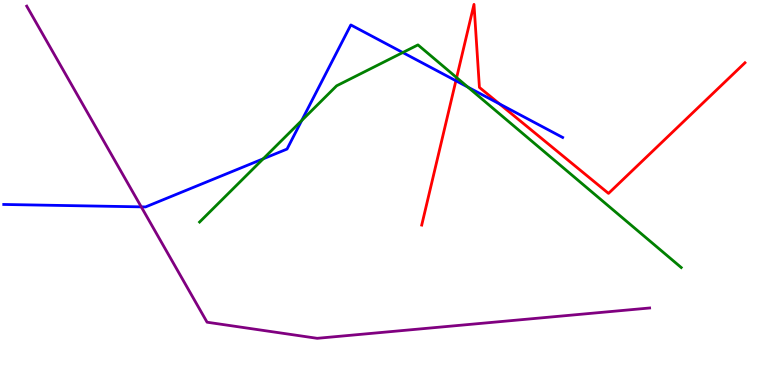[{'lines': ['blue', 'red'], 'intersections': [{'x': 5.88, 'y': 7.9}, {'x': 6.45, 'y': 7.3}]}, {'lines': ['green', 'red'], 'intersections': [{'x': 5.89, 'y': 7.98}]}, {'lines': ['purple', 'red'], 'intersections': []}, {'lines': ['blue', 'green'], 'intersections': [{'x': 3.4, 'y': 5.87}, {'x': 3.89, 'y': 6.87}, {'x': 5.2, 'y': 8.64}, {'x': 6.04, 'y': 7.74}]}, {'lines': ['blue', 'purple'], 'intersections': [{'x': 1.82, 'y': 4.63}]}, {'lines': ['green', 'purple'], 'intersections': []}]